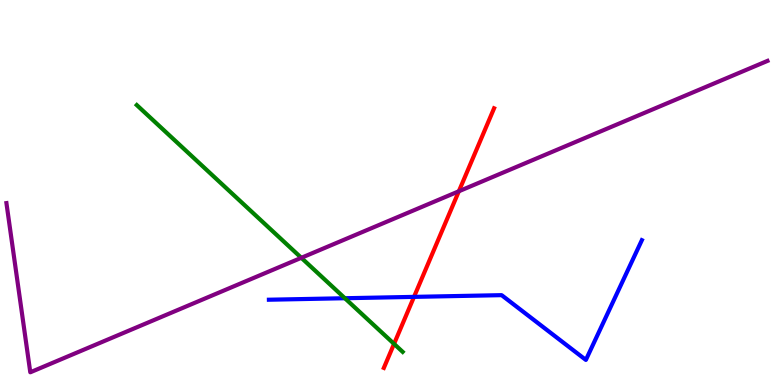[{'lines': ['blue', 'red'], 'intersections': [{'x': 5.34, 'y': 2.29}]}, {'lines': ['green', 'red'], 'intersections': [{'x': 5.08, 'y': 1.07}]}, {'lines': ['purple', 'red'], 'intersections': [{'x': 5.92, 'y': 5.03}]}, {'lines': ['blue', 'green'], 'intersections': [{'x': 4.45, 'y': 2.25}]}, {'lines': ['blue', 'purple'], 'intersections': []}, {'lines': ['green', 'purple'], 'intersections': [{'x': 3.89, 'y': 3.3}]}]